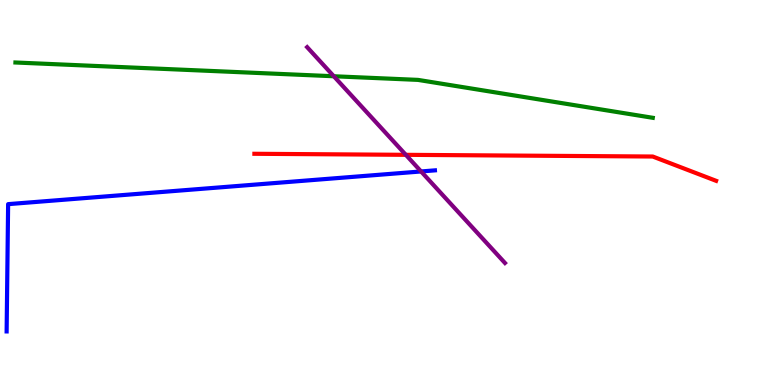[{'lines': ['blue', 'red'], 'intersections': []}, {'lines': ['green', 'red'], 'intersections': []}, {'lines': ['purple', 'red'], 'intersections': [{'x': 5.24, 'y': 5.98}]}, {'lines': ['blue', 'green'], 'intersections': []}, {'lines': ['blue', 'purple'], 'intersections': [{'x': 5.43, 'y': 5.55}]}, {'lines': ['green', 'purple'], 'intersections': [{'x': 4.31, 'y': 8.02}]}]